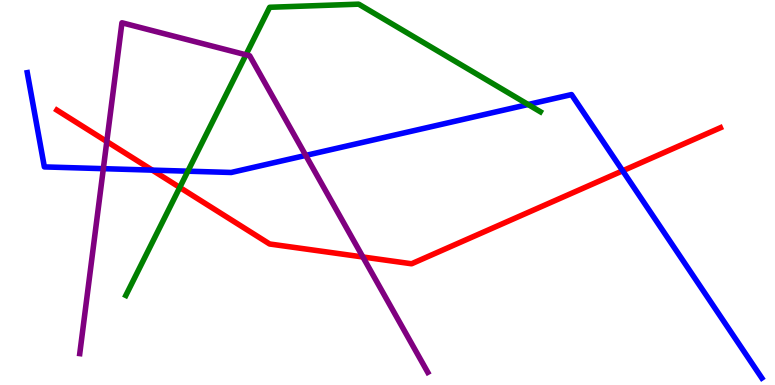[{'lines': ['blue', 'red'], 'intersections': [{'x': 1.96, 'y': 5.58}, {'x': 8.03, 'y': 5.56}]}, {'lines': ['green', 'red'], 'intersections': [{'x': 2.32, 'y': 5.13}]}, {'lines': ['purple', 'red'], 'intersections': [{'x': 1.38, 'y': 6.32}, {'x': 4.68, 'y': 3.33}]}, {'lines': ['blue', 'green'], 'intersections': [{'x': 2.42, 'y': 5.55}, {'x': 6.81, 'y': 7.29}]}, {'lines': ['blue', 'purple'], 'intersections': [{'x': 1.33, 'y': 5.62}, {'x': 3.94, 'y': 5.96}]}, {'lines': ['green', 'purple'], 'intersections': [{'x': 3.17, 'y': 8.58}]}]